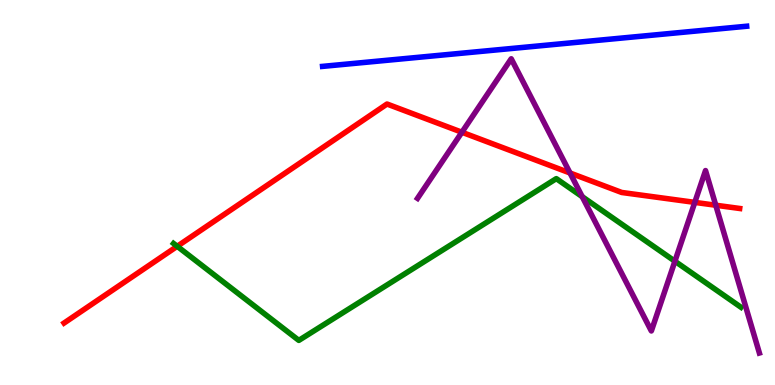[{'lines': ['blue', 'red'], 'intersections': []}, {'lines': ['green', 'red'], 'intersections': [{'x': 2.29, 'y': 3.6}]}, {'lines': ['purple', 'red'], 'intersections': [{'x': 5.96, 'y': 6.57}, {'x': 7.36, 'y': 5.51}, {'x': 8.96, 'y': 4.74}, {'x': 9.24, 'y': 4.67}]}, {'lines': ['blue', 'green'], 'intersections': []}, {'lines': ['blue', 'purple'], 'intersections': []}, {'lines': ['green', 'purple'], 'intersections': [{'x': 7.51, 'y': 4.89}, {'x': 8.71, 'y': 3.21}]}]